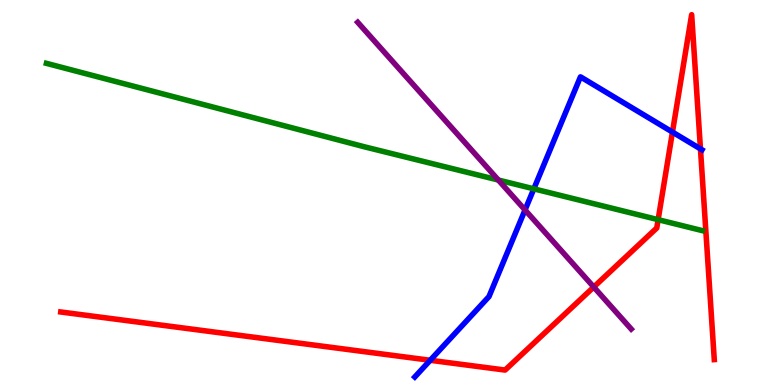[{'lines': ['blue', 'red'], 'intersections': [{'x': 5.55, 'y': 0.642}, {'x': 8.68, 'y': 6.57}, {'x': 9.04, 'y': 6.13}]}, {'lines': ['green', 'red'], 'intersections': [{'x': 8.49, 'y': 4.29}]}, {'lines': ['purple', 'red'], 'intersections': [{'x': 7.66, 'y': 2.54}]}, {'lines': ['blue', 'green'], 'intersections': [{'x': 6.89, 'y': 5.1}]}, {'lines': ['blue', 'purple'], 'intersections': [{'x': 6.77, 'y': 4.55}]}, {'lines': ['green', 'purple'], 'intersections': [{'x': 6.43, 'y': 5.32}]}]